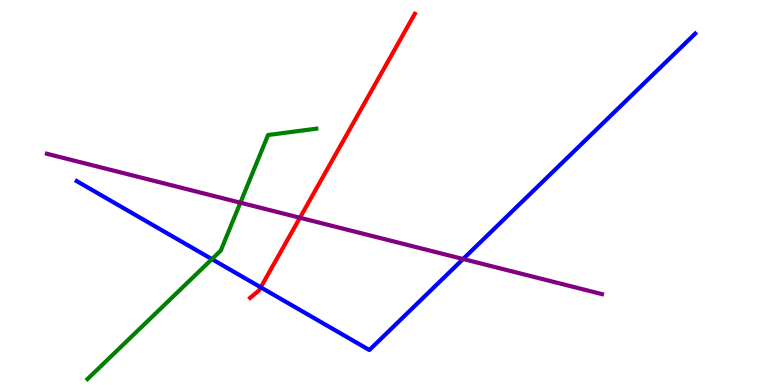[{'lines': ['blue', 'red'], 'intersections': [{'x': 3.36, 'y': 2.54}]}, {'lines': ['green', 'red'], 'intersections': []}, {'lines': ['purple', 'red'], 'intersections': [{'x': 3.87, 'y': 4.34}]}, {'lines': ['blue', 'green'], 'intersections': [{'x': 2.73, 'y': 3.27}]}, {'lines': ['blue', 'purple'], 'intersections': [{'x': 5.98, 'y': 3.27}]}, {'lines': ['green', 'purple'], 'intersections': [{'x': 3.1, 'y': 4.74}]}]